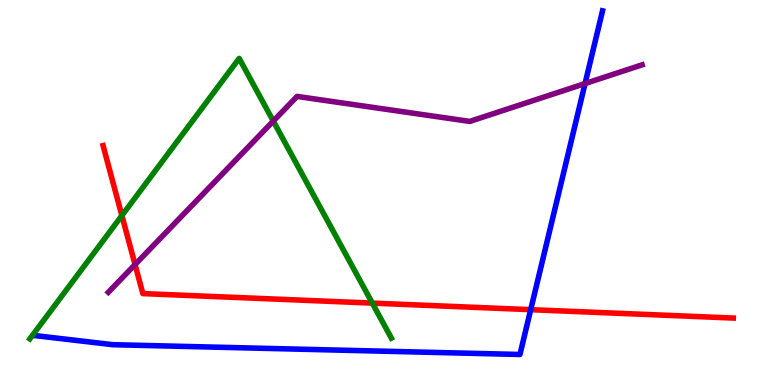[{'lines': ['blue', 'red'], 'intersections': [{'x': 6.85, 'y': 1.96}]}, {'lines': ['green', 'red'], 'intersections': [{'x': 1.57, 'y': 4.4}, {'x': 4.8, 'y': 2.13}]}, {'lines': ['purple', 'red'], 'intersections': [{'x': 1.74, 'y': 3.13}]}, {'lines': ['blue', 'green'], 'intersections': []}, {'lines': ['blue', 'purple'], 'intersections': [{'x': 7.55, 'y': 7.83}]}, {'lines': ['green', 'purple'], 'intersections': [{'x': 3.53, 'y': 6.85}]}]